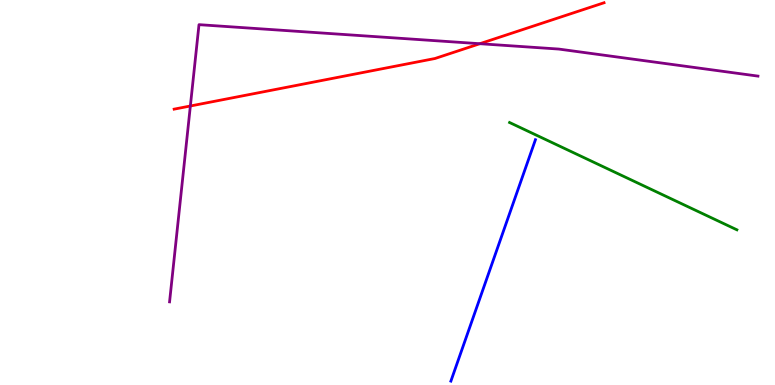[{'lines': ['blue', 'red'], 'intersections': []}, {'lines': ['green', 'red'], 'intersections': []}, {'lines': ['purple', 'red'], 'intersections': [{'x': 2.46, 'y': 7.25}, {'x': 6.19, 'y': 8.86}]}, {'lines': ['blue', 'green'], 'intersections': []}, {'lines': ['blue', 'purple'], 'intersections': []}, {'lines': ['green', 'purple'], 'intersections': []}]